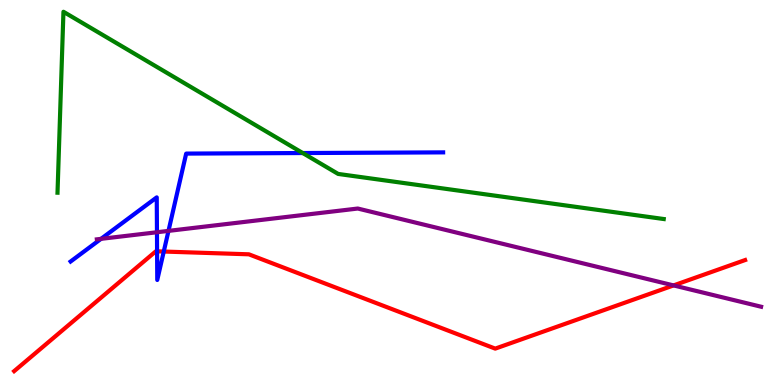[{'lines': ['blue', 'red'], 'intersections': [{'x': 2.03, 'y': 3.47}, {'x': 2.11, 'y': 3.47}]}, {'lines': ['green', 'red'], 'intersections': []}, {'lines': ['purple', 'red'], 'intersections': [{'x': 8.69, 'y': 2.59}]}, {'lines': ['blue', 'green'], 'intersections': [{'x': 3.91, 'y': 6.03}]}, {'lines': ['blue', 'purple'], 'intersections': [{'x': 1.3, 'y': 3.8}, {'x': 2.03, 'y': 3.97}, {'x': 2.17, 'y': 4.0}]}, {'lines': ['green', 'purple'], 'intersections': []}]